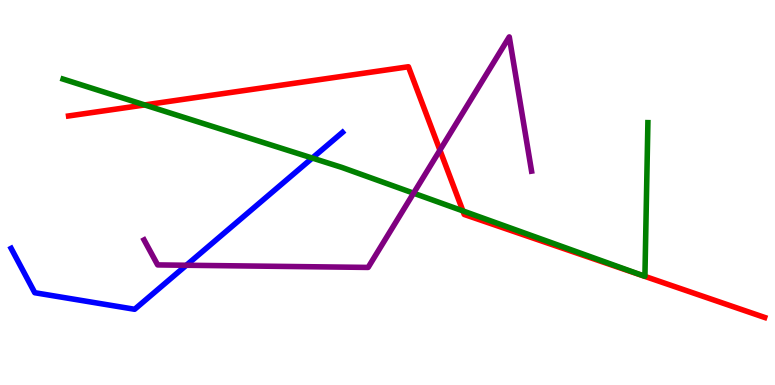[{'lines': ['blue', 'red'], 'intersections': []}, {'lines': ['green', 'red'], 'intersections': [{'x': 1.87, 'y': 7.27}, {'x': 5.97, 'y': 4.52}]}, {'lines': ['purple', 'red'], 'intersections': [{'x': 5.68, 'y': 6.1}]}, {'lines': ['blue', 'green'], 'intersections': [{'x': 4.03, 'y': 5.89}]}, {'lines': ['blue', 'purple'], 'intersections': [{'x': 2.4, 'y': 3.11}]}, {'lines': ['green', 'purple'], 'intersections': [{'x': 5.34, 'y': 4.98}]}]